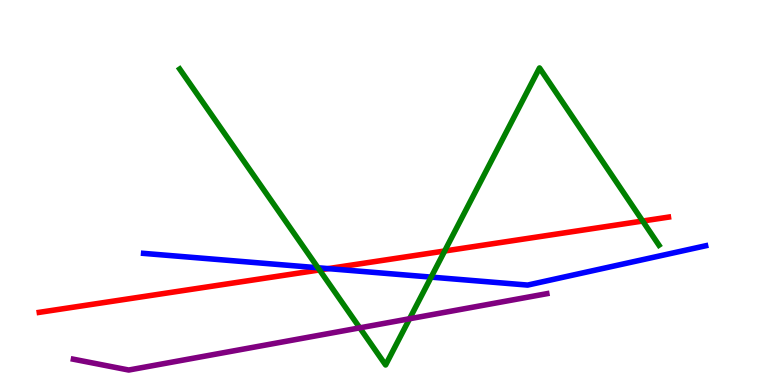[{'lines': ['blue', 'red'], 'intersections': [{'x': 4.24, 'y': 3.02}]}, {'lines': ['green', 'red'], 'intersections': [{'x': 4.12, 'y': 2.99}, {'x': 5.74, 'y': 3.48}, {'x': 8.29, 'y': 4.26}]}, {'lines': ['purple', 'red'], 'intersections': []}, {'lines': ['blue', 'green'], 'intersections': [{'x': 4.1, 'y': 3.04}, {'x': 5.56, 'y': 2.8}]}, {'lines': ['blue', 'purple'], 'intersections': []}, {'lines': ['green', 'purple'], 'intersections': [{'x': 4.64, 'y': 1.48}, {'x': 5.28, 'y': 1.72}]}]